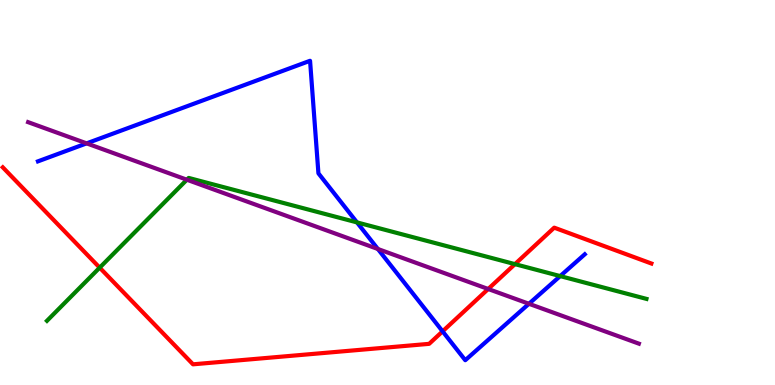[{'lines': ['blue', 'red'], 'intersections': [{'x': 5.71, 'y': 1.39}]}, {'lines': ['green', 'red'], 'intersections': [{'x': 1.29, 'y': 3.05}, {'x': 6.64, 'y': 3.14}]}, {'lines': ['purple', 'red'], 'intersections': [{'x': 6.3, 'y': 2.49}]}, {'lines': ['blue', 'green'], 'intersections': [{'x': 4.61, 'y': 4.22}, {'x': 7.23, 'y': 2.83}]}, {'lines': ['blue', 'purple'], 'intersections': [{'x': 1.12, 'y': 6.28}, {'x': 4.88, 'y': 3.53}, {'x': 6.82, 'y': 2.11}]}, {'lines': ['green', 'purple'], 'intersections': [{'x': 2.41, 'y': 5.33}]}]